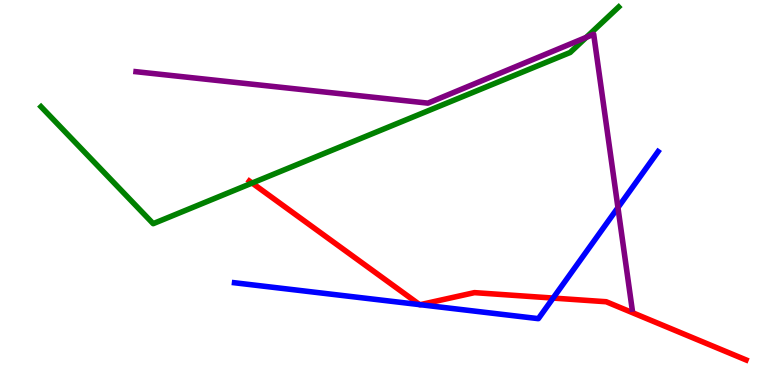[{'lines': ['blue', 'red'], 'intersections': [{'x': 5.41, 'y': 2.09}, {'x': 5.42, 'y': 2.09}, {'x': 7.14, 'y': 2.26}]}, {'lines': ['green', 'red'], 'intersections': [{'x': 3.25, 'y': 5.25}]}, {'lines': ['purple', 'red'], 'intersections': []}, {'lines': ['blue', 'green'], 'intersections': []}, {'lines': ['blue', 'purple'], 'intersections': [{'x': 7.97, 'y': 4.61}]}, {'lines': ['green', 'purple'], 'intersections': [{'x': 7.56, 'y': 9.03}]}]